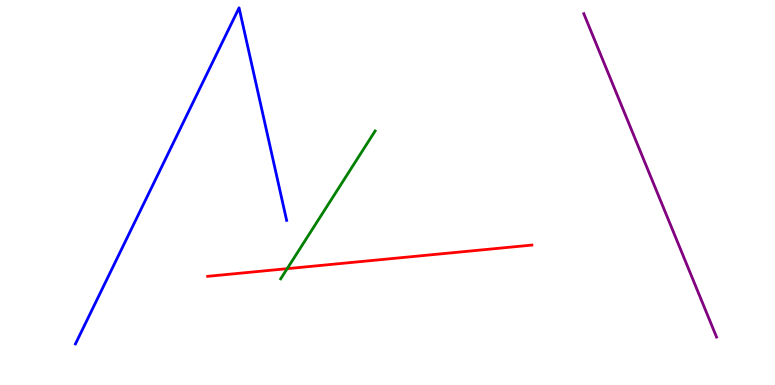[{'lines': ['blue', 'red'], 'intersections': []}, {'lines': ['green', 'red'], 'intersections': [{'x': 3.71, 'y': 3.02}]}, {'lines': ['purple', 'red'], 'intersections': []}, {'lines': ['blue', 'green'], 'intersections': []}, {'lines': ['blue', 'purple'], 'intersections': []}, {'lines': ['green', 'purple'], 'intersections': []}]